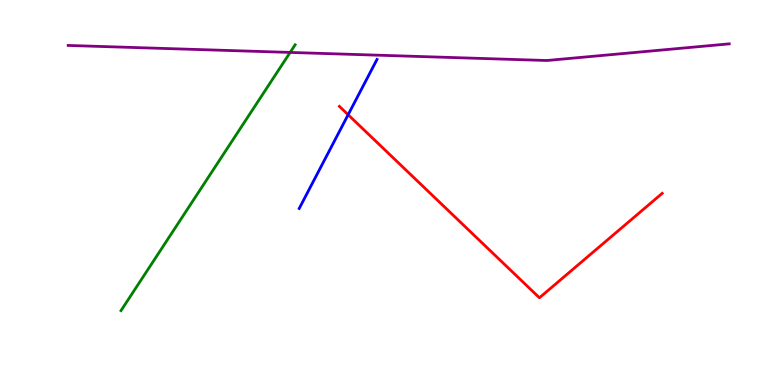[{'lines': ['blue', 'red'], 'intersections': [{'x': 4.49, 'y': 7.02}]}, {'lines': ['green', 'red'], 'intersections': []}, {'lines': ['purple', 'red'], 'intersections': []}, {'lines': ['blue', 'green'], 'intersections': []}, {'lines': ['blue', 'purple'], 'intersections': []}, {'lines': ['green', 'purple'], 'intersections': [{'x': 3.74, 'y': 8.64}]}]